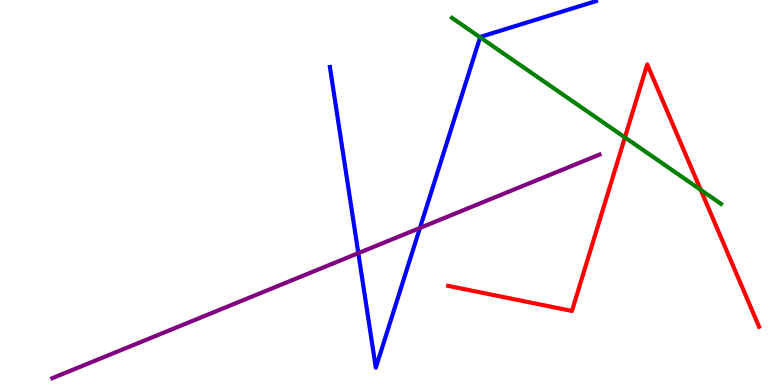[{'lines': ['blue', 'red'], 'intersections': []}, {'lines': ['green', 'red'], 'intersections': [{'x': 8.06, 'y': 6.43}, {'x': 9.04, 'y': 5.07}]}, {'lines': ['purple', 'red'], 'intersections': []}, {'lines': ['blue', 'green'], 'intersections': [{'x': 6.2, 'y': 9.03}]}, {'lines': ['blue', 'purple'], 'intersections': [{'x': 4.62, 'y': 3.42}, {'x': 5.42, 'y': 4.08}]}, {'lines': ['green', 'purple'], 'intersections': []}]